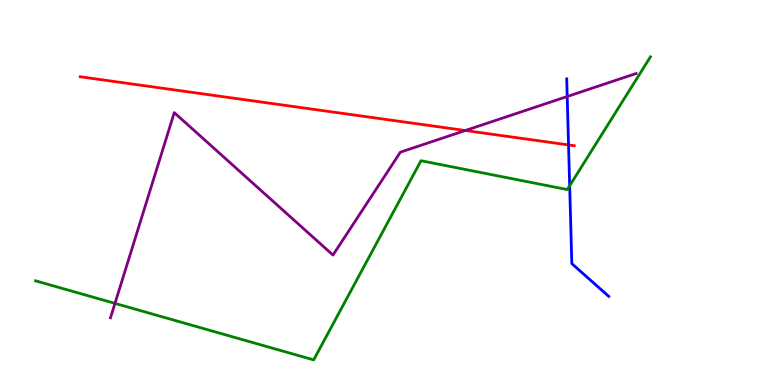[{'lines': ['blue', 'red'], 'intersections': [{'x': 7.34, 'y': 6.24}]}, {'lines': ['green', 'red'], 'intersections': []}, {'lines': ['purple', 'red'], 'intersections': [{'x': 6.0, 'y': 6.61}]}, {'lines': ['blue', 'green'], 'intersections': [{'x': 7.35, 'y': 5.18}]}, {'lines': ['blue', 'purple'], 'intersections': [{'x': 7.32, 'y': 7.49}]}, {'lines': ['green', 'purple'], 'intersections': [{'x': 1.48, 'y': 2.12}]}]